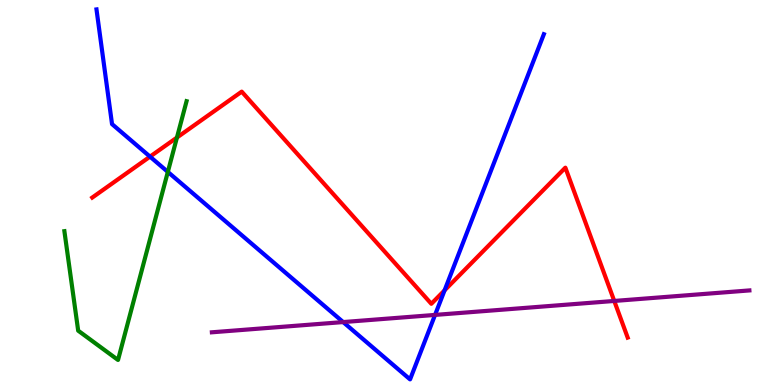[{'lines': ['blue', 'red'], 'intersections': [{'x': 1.94, 'y': 5.93}, {'x': 5.74, 'y': 2.46}]}, {'lines': ['green', 'red'], 'intersections': [{'x': 2.28, 'y': 6.43}]}, {'lines': ['purple', 'red'], 'intersections': [{'x': 7.93, 'y': 2.18}]}, {'lines': ['blue', 'green'], 'intersections': [{'x': 2.17, 'y': 5.53}]}, {'lines': ['blue', 'purple'], 'intersections': [{'x': 4.43, 'y': 1.63}, {'x': 5.61, 'y': 1.82}]}, {'lines': ['green', 'purple'], 'intersections': []}]